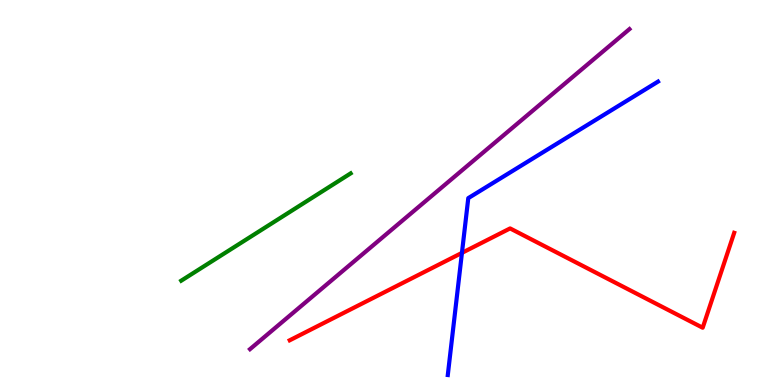[{'lines': ['blue', 'red'], 'intersections': [{'x': 5.96, 'y': 3.43}]}, {'lines': ['green', 'red'], 'intersections': []}, {'lines': ['purple', 'red'], 'intersections': []}, {'lines': ['blue', 'green'], 'intersections': []}, {'lines': ['blue', 'purple'], 'intersections': []}, {'lines': ['green', 'purple'], 'intersections': []}]